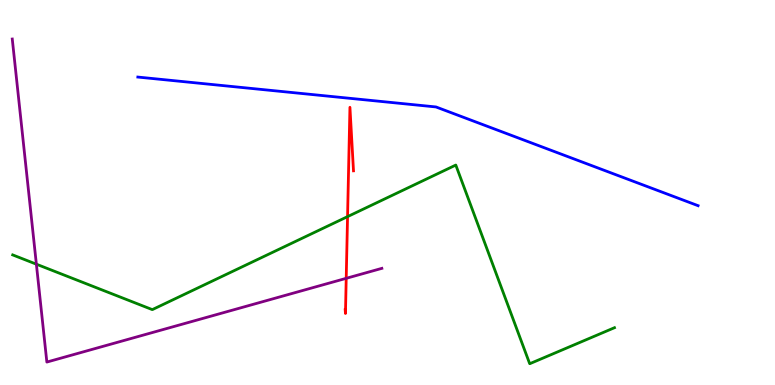[{'lines': ['blue', 'red'], 'intersections': []}, {'lines': ['green', 'red'], 'intersections': [{'x': 4.48, 'y': 4.37}]}, {'lines': ['purple', 'red'], 'intersections': [{'x': 4.47, 'y': 2.77}]}, {'lines': ['blue', 'green'], 'intersections': []}, {'lines': ['blue', 'purple'], 'intersections': []}, {'lines': ['green', 'purple'], 'intersections': [{'x': 0.469, 'y': 3.14}]}]